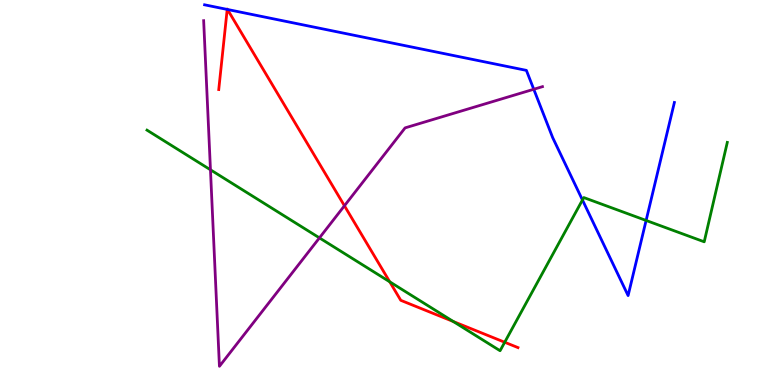[{'lines': ['blue', 'red'], 'intersections': [{'x': 2.93, 'y': 9.76}, {'x': 2.94, 'y': 9.75}]}, {'lines': ['green', 'red'], 'intersections': [{'x': 5.03, 'y': 2.68}, {'x': 5.85, 'y': 1.65}, {'x': 6.51, 'y': 1.11}]}, {'lines': ['purple', 'red'], 'intersections': [{'x': 4.44, 'y': 4.66}]}, {'lines': ['blue', 'green'], 'intersections': [{'x': 7.52, 'y': 4.81}, {'x': 8.34, 'y': 4.27}]}, {'lines': ['blue', 'purple'], 'intersections': [{'x': 6.89, 'y': 7.68}]}, {'lines': ['green', 'purple'], 'intersections': [{'x': 2.72, 'y': 5.59}, {'x': 4.12, 'y': 3.82}]}]